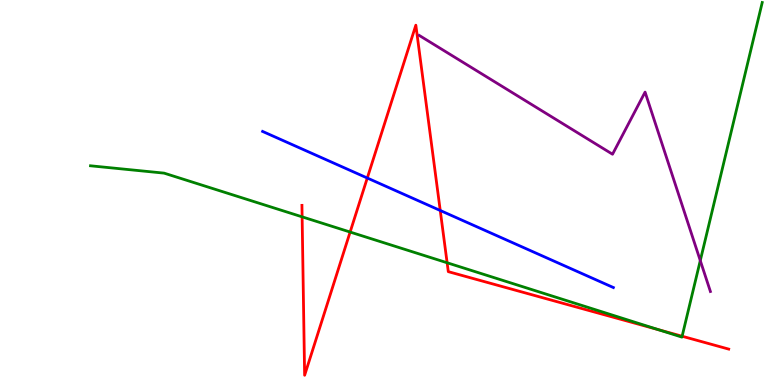[{'lines': ['blue', 'red'], 'intersections': [{'x': 4.74, 'y': 5.38}, {'x': 5.68, 'y': 4.53}]}, {'lines': ['green', 'red'], 'intersections': [{'x': 3.9, 'y': 4.37}, {'x': 4.52, 'y': 3.97}, {'x': 5.77, 'y': 3.17}, {'x': 8.5, 'y': 1.43}, {'x': 8.8, 'y': 1.27}]}, {'lines': ['purple', 'red'], 'intersections': []}, {'lines': ['blue', 'green'], 'intersections': []}, {'lines': ['blue', 'purple'], 'intersections': []}, {'lines': ['green', 'purple'], 'intersections': [{'x': 9.04, 'y': 3.23}]}]